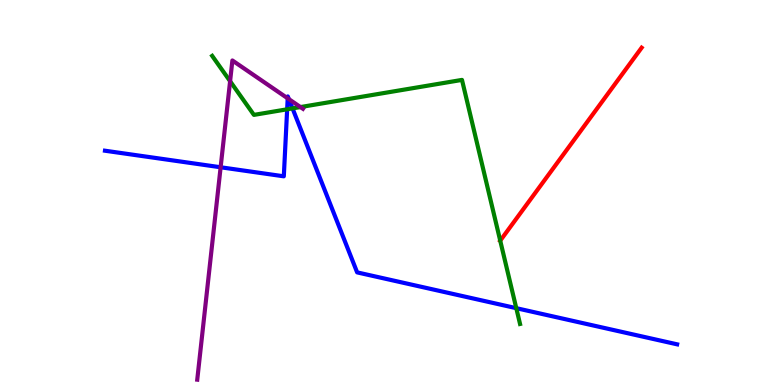[{'lines': ['blue', 'red'], 'intersections': []}, {'lines': ['green', 'red'], 'intersections': [{'x': 6.45, 'y': 3.75}]}, {'lines': ['purple', 'red'], 'intersections': []}, {'lines': ['blue', 'green'], 'intersections': [{'x': 3.71, 'y': 7.16}, {'x': 3.77, 'y': 7.18}, {'x': 6.66, 'y': 2.0}]}, {'lines': ['blue', 'purple'], 'intersections': [{'x': 2.85, 'y': 5.66}, {'x': 3.71, 'y': 7.45}, {'x': 3.73, 'y': 7.43}]}, {'lines': ['green', 'purple'], 'intersections': [{'x': 2.97, 'y': 7.89}, {'x': 3.88, 'y': 7.22}]}]